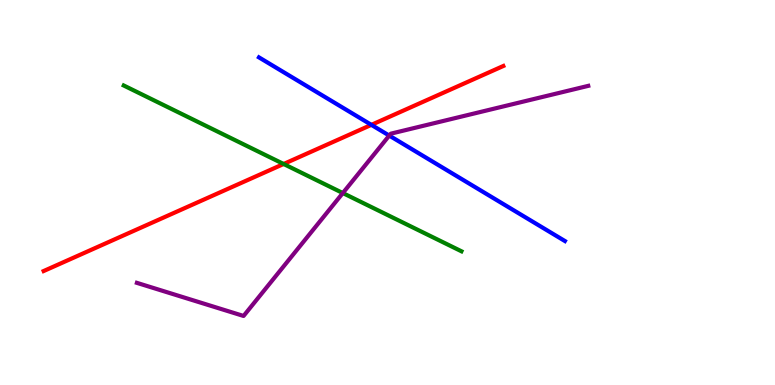[{'lines': ['blue', 'red'], 'intersections': [{'x': 4.79, 'y': 6.76}]}, {'lines': ['green', 'red'], 'intersections': [{'x': 3.66, 'y': 5.74}]}, {'lines': ['purple', 'red'], 'intersections': []}, {'lines': ['blue', 'green'], 'intersections': []}, {'lines': ['blue', 'purple'], 'intersections': [{'x': 5.02, 'y': 6.48}]}, {'lines': ['green', 'purple'], 'intersections': [{'x': 4.42, 'y': 4.99}]}]